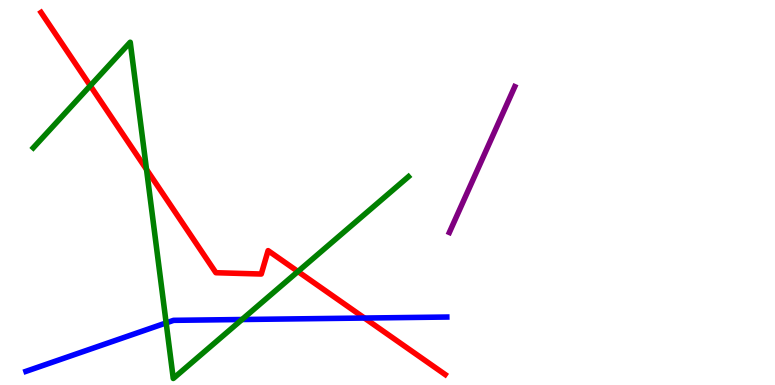[{'lines': ['blue', 'red'], 'intersections': [{'x': 4.7, 'y': 1.74}]}, {'lines': ['green', 'red'], 'intersections': [{'x': 1.16, 'y': 7.77}, {'x': 1.89, 'y': 5.6}, {'x': 3.84, 'y': 2.95}]}, {'lines': ['purple', 'red'], 'intersections': []}, {'lines': ['blue', 'green'], 'intersections': [{'x': 2.14, 'y': 1.61}, {'x': 3.12, 'y': 1.7}]}, {'lines': ['blue', 'purple'], 'intersections': []}, {'lines': ['green', 'purple'], 'intersections': []}]